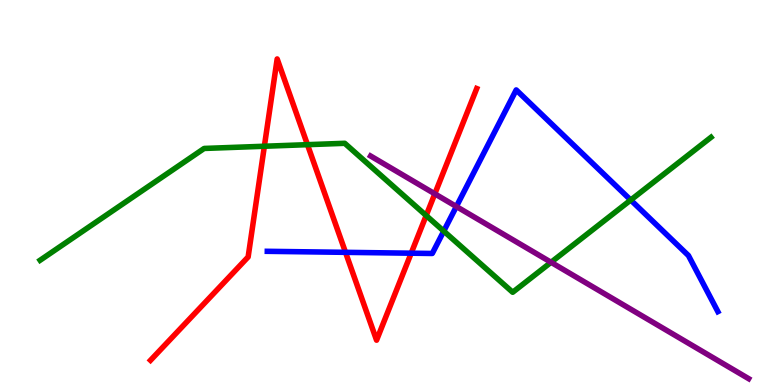[{'lines': ['blue', 'red'], 'intersections': [{'x': 4.46, 'y': 3.45}, {'x': 5.31, 'y': 3.42}]}, {'lines': ['green', 'red'], 'intersections': [{'x': 3.41, 'y': 6.2}, {'x': 3.97, 'y': 6.24}, {'x': 5.5, 'y': 4.4}]}, {'lines': ['purple', 'red'], 'intersections': [{'x': 5.61, 'y': 4.97}]}, {'lines': ['blue', 'green'], 'intersections': [{'x': 5.73, 'y': 4.0}, {'x': 8.14, 'y': 4.8}]}, {'lines': ['blue', 'purple'], 'intersections': [{'x': 5.89, 'y': 4.64}]}, {'lines': ['green', 'purple'], 'intersections': [{'x': 7.11, 'y': 3.19}]}]